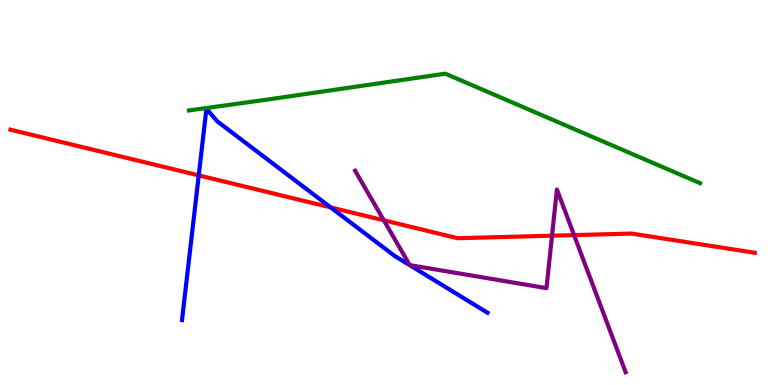[{'lines': ['blue', 'red'], 'intersections': [{'x': 2.56, 'y': 5.44}, {'x': 4.27, 'y': 4.61}]}, {'lines': ['green', 'red'], 'intersections': []}, {'lines': ['purple', 'red'], 'intersections': [{'x': 4.95, 'y': 4.28}, {'x': 7.12, 'y': 3.88}, {'x': 7.41, 'y': 3.89}]}, {'lines': ['blue', 'green'], 'intersections': []}, {'lines': ['blue', 'purple'], 'intersections': []}, {'lines': ['green', 'purple'], 'intersections': []}]